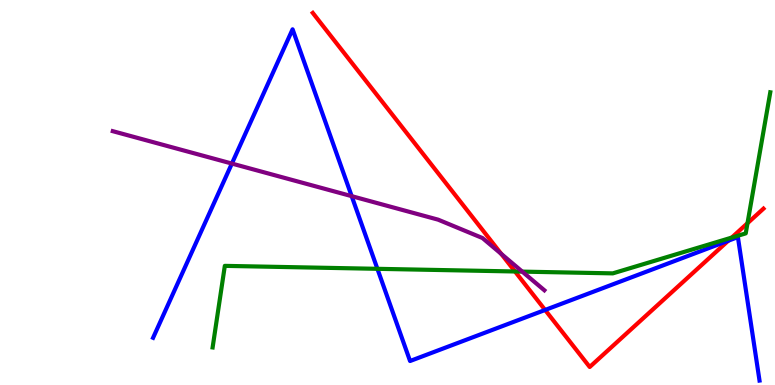[{'lines': ['blue', 'red'], 'intersections': [{'x': 7.03, 'y': 1.95}, {'x': 9.4, 'y': 3.75}]}, {'lines': ['green', 'red'], 'intersections': [{'x': 6.65, 'y': 2.95}, {'x': 9.44, 'y': 3.83}, {'x': 9.65, 'y': 4.2}]}, {'lines': ['purple', 'red'], 'intersections': [{'x': 6.47, 'y': 3.41}]}, {'lines': ['blue', 'green'], 'intersections': [{'x': 4.87, 'y': 3.02}]}, {'lines': ['blue', 'purple'], 'intersections': [{'x': 2.99, 'y': 5.75}, {'x': 4.54, 'y': 4.91}]}, {'lines': ['green', 'purple'], 'intersections': [{'x': 6.74, 'y': 2.94}]}]